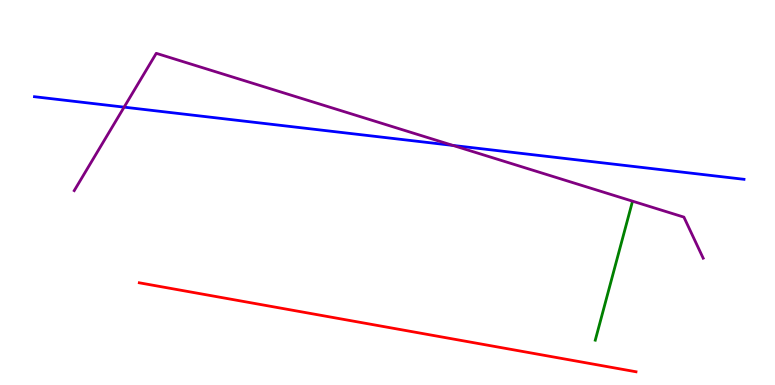[{'lines': ['blue', 'red'], 'intersections': []}, {'lines': ['green', 'red'], 'intersections': []}, {'lines': ['purple', 'red'], 'intersections': []}, {'lines': ['blue', 'green'], 'intersections': []}, {'lines': ['blue', 'purple'], 'intersections': [{'x': 1.6, 'y': 7.22}, {'x': 5.85, 'y': 6.22}]}, {'lines': ['green', 'purple'], 'intersections': []}]